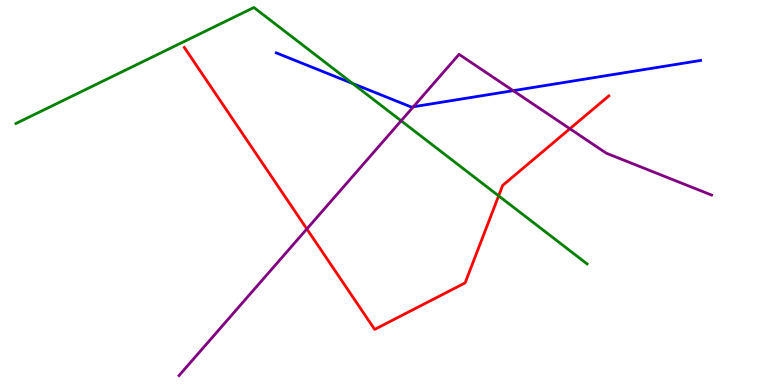[{'lines': ['blue', 'red'], 'intersections': []}, {'lines': ['green', 'red'], 'intersections': [{'x': 6.43, 'y': 4.91}]}, {'lines': ['purple', 'red'], 'intersections': [{'x': 3.96, 'y': 4.05}, {'x': 7.35, 'y': 6.66}]}, {'lines': ['blue', 'green'], 'intersections': [{'x': 4.55, 'y': 7.83}]}, {'lines': ['blue', 'purple'], 'intersections': [{'x': 5.33, 'y': 7.23}, {'x': 6.62, 'y': 7.64}]}, {'lines': ['green', 'purple'], 'intersections': [{'x': 5.18, 'y': 6.86}]}]